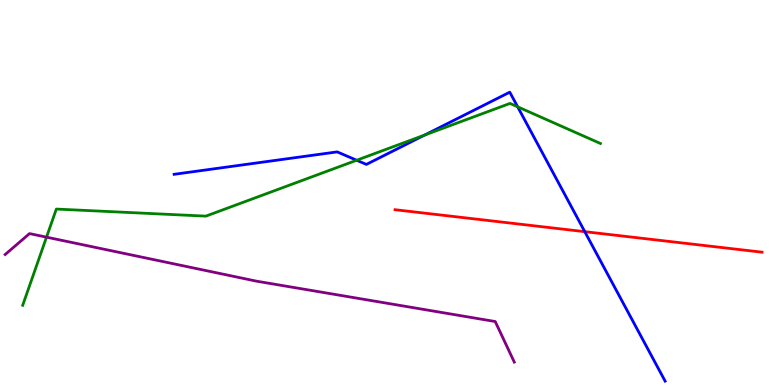[{'lines': ['blue', 'red'], 'intersections': [{'x': 7.55, 'y': 3.98}]}, {'lines': ['green', 'red'], 'intersections': []}, {'lines': ['purple', 'red'], 'intersections': []}, {'lines': ['blue', 'green'], 'intersections': [{'x': 4.6, 'y': 5.84}, {'x': 5.48, 'y': 6.49}, {'x': 6.68, 'y': 7.23}]}, {'lines': ['blue', 'purple'], 'intersections': []}, {'lines': ['green', 'purple'], 'intersections': [{'x': 0.6, 'y': 3.84}]}]